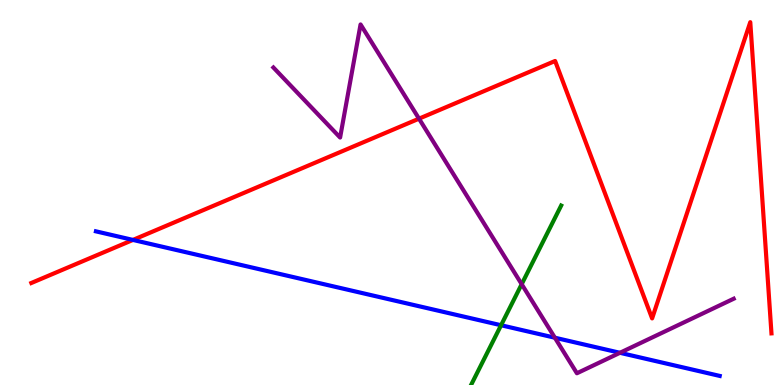[{'lines': ['blue', 'red'], 'intersections': [{'x': 1.72, 'y': 3.77}]}, {'lines': ['green', 'red'], 'intersections': []}, {'lines': ['purple', 'red'], 'intersections': [{'x': 5.41, 'y': 6.92}]}, {'lines': ['blue', 'green'], 'intersections': [{'x': 6.47, 'y': 1.55}]}, {'lines': ['blue', 'purple'], 'intersections': [{'x': 7.16, 'y': 1.23}, {'x': 8.0, 'y': 0.836}]}, {'lines': ['green', 'purple'], 'intersections': [{'x': 6.73, 'y': 2.62}]}]